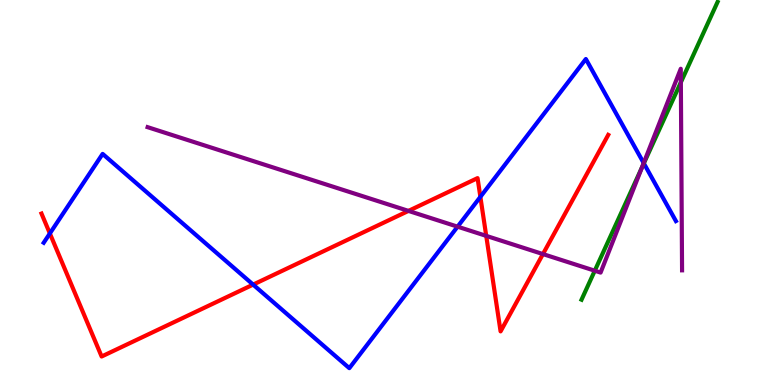[{'lines': ['blue', 'red'], 'intersections': [{'x': 0.643, 'y': 3.94}, {'x': 3.27, 'y': 2.61}, {'x': 6.2, 'y': 4.89}]}, {'lines': ['green', 'red'], 'intersections': []}, {'lines': ['purple', 'red'], 'intersections': [{'x': 5.27, 'y': 4.52}, {'x': 6.27, 'y': 3.87}, {'x': 7.01, 'y': 3.4}]}, {'lines': ['blue', 'green'], 'intersections': [{'x': 8.31, 'y': 5.76}]}, {'lines': ['blue', 'purple'], 'intersections': [{'x': 5.9, 'y': 4.11}, {'x': 8.31, 'y': 5.76}]}, {'lines': ['green', 'purple'], 'intersections': [{'x': 7.67, 'y': 2.97}, {'x': 8.28, 'y': 5.65}, {'x': 8.79, 'y': 7.86}]}]